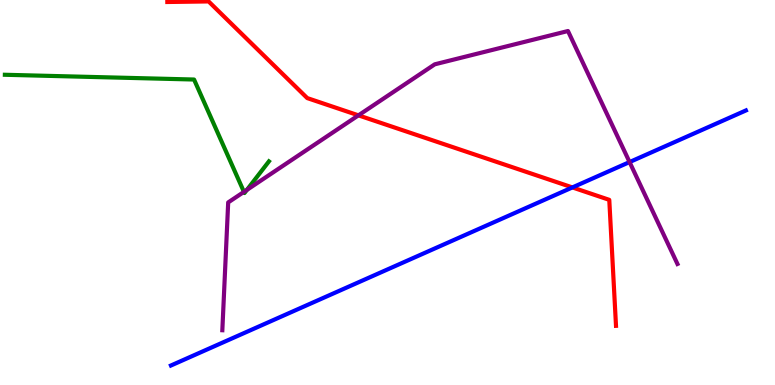[{'lines': ['blue', 'red'], 'intersections': [{'x': 7.39, 'y': 5.13}]}, {'lines': ['green', 'red'], 'intersections': []}, {'lines': ['purple', 'red'], 'intersections': [{'x': 4.63, 'y': 7.0}]}, {'lines': ['blue', 'green'], 'intersections': []}, {'lines': ['blue', 'purple'], 'intersections': [{'x': 8.12, 'y': 5.79}]}, {'lines': ['green', 'purple'], 'intersections': [{'x': 3.15, 'y': 5.02}, {'x': 3.19, 'y': 5.07}]}]